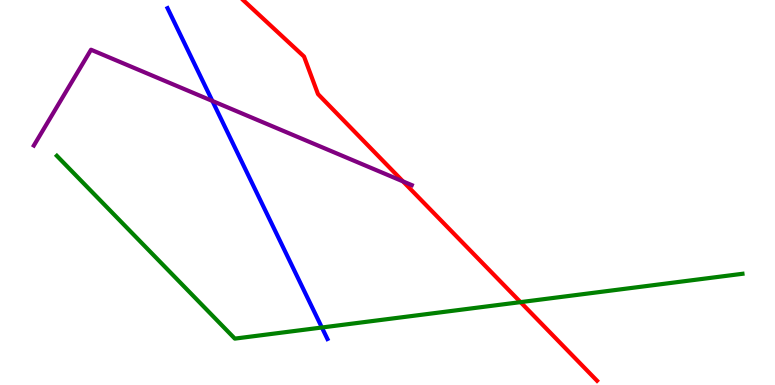[{'lines': ['blue', 'red'], 'intersections': []}, {'lines': ['green', 'red'], 'intersections': [{'x': 6.72, 'y': 2.15}]}, {'lines': ['purple', 'red'], 'intersections': [{'x': 5.2, 'y': 5.29}]}, {'lines': ['blue', 'green'], 'intersections': [{'x': 4.15, 'y': 1.49}]}, {'lines': ['blue', 'purple'], 'intersections': [{'x': 2.74, 'y': 7.38}]}, {'lines': ['green', 'purple'], 'intersections': []}]